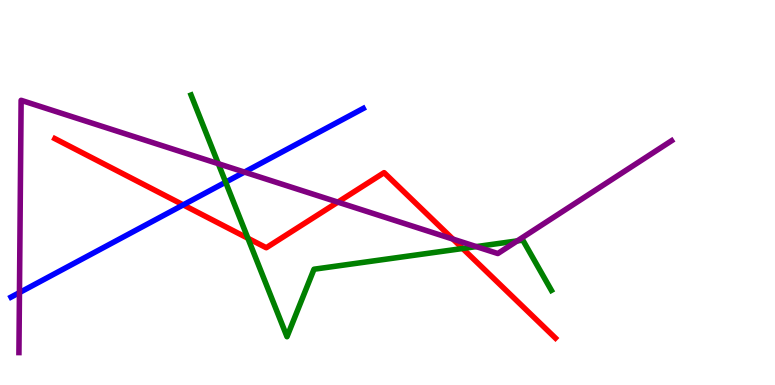[{'lines': ['blue', 'red'], 'intersections': [{'x': 2.36, 'y': 4.68}]}, {'lines': ['green', 'red'], 'intersections': [{'x': 3.2, 'y': 3.81}, {'x': 5.97, 'y': 3.55}]}, {'lines': ['purple', 'red'], 'intersections': [{'x': 4.36, 'y': 4.75}, {'x': 5.84, 'y': 3.79}]}, {'lines': ['blue', 'green'], 'intersections': [{'x': 2.91, 'y': 5.27}]}, {'lines': ['blue', 'purple'], 'intersections': [{'x': 0.251, 'y': 2.4}, {'x': 3.15, 'y': 5.53}]}, {'lines': ['green', 'purple'], 'intersections': [{'x': 2.82, 'y': 5.75}, {'x': 6.15, 'y': 3.59}, {'x': 6.67, 'y': 3.74}]}]